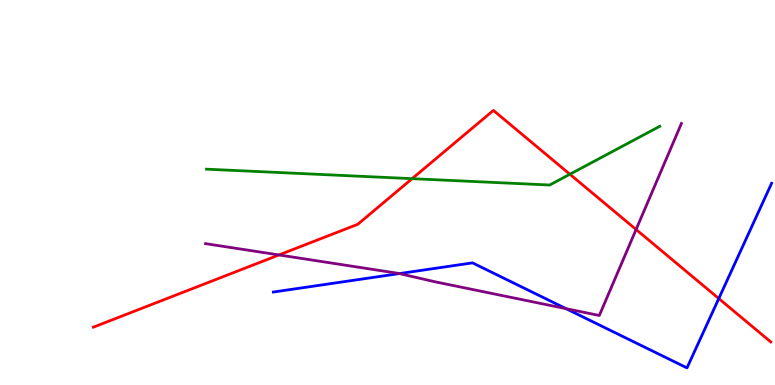[{'lines': ['blue', 'red'], 'intersections': [{'x': 9.27, 'y': 2.25}]}, {'lines': ['green', 'red'], 'intersections': [{'x': 5.32, 'y': 5.36}, {'x': 7.35, 'y': 5.47}]}, {'lines': ['purple', 'red'], 'intersections': [{'x': 3.6, 'y': 3.38}, {'x': 8.21, 'y': 4.04}]}, {'lines': ['blue', 'green'], 'intersections': []}, {'lines': ['blue', 'purple'], 'intersections': [{'x': 5.15, 'y': 2.89}, {'x': 7.3, 'y': 1.98}]}, {'lines': ['green', 'purple'], 'intersections': []}]